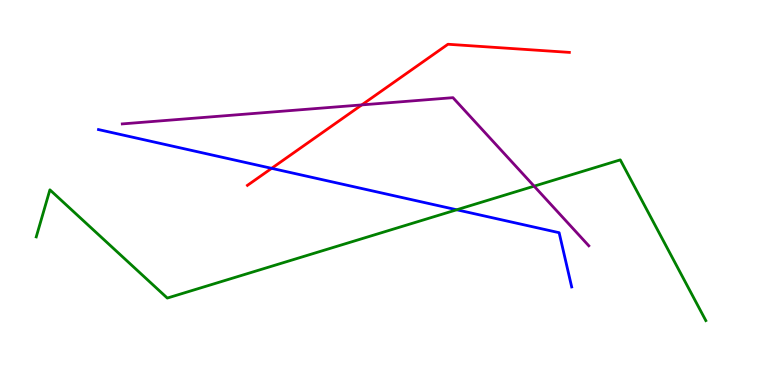[{'lines': ['blue', 'red'], 'intersections': [{'x': 3.5, 'y': 5.63}]}, {'lines': ['green', 'red'], 'intersections': []}, {'lines': ['purple', 'red'], 'intersections': [{'x': 4.67, 'y': 7.28}]}, {'lines': ['blue', 'green'], 'intersections': [{'x': 5.89, 'y': 4.55}]}, {'lines': ['blue', 'purple'], 'intersections': []}, {'lines': ['green', 'purple'], 'intersections': [{'x': 6.89, 'y': 5.16}]}]